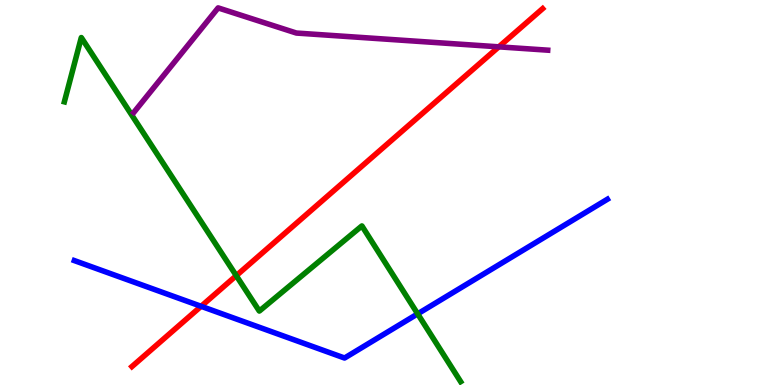[{'lines': ['blue', 'red'], 'intersections': [{'x': 2.59, 'y': 2.04}]}, {'lines': ['green', 'red'], 'intersections': [{'x': 3.05, 'y': 2.84}]}, {'lines': ['purple', 'red'], 'intersections': [{'x': 6.44, 'y': 8.78}]}, {'lines': ['blue', 'green'], 'intersections': [{'x': 5.39, 'y': 1.85}]}, {'lines': ['blue', 'purple'], 'intersections': []}, {'lines': ['green', 'purple'], 'intersections': []}]